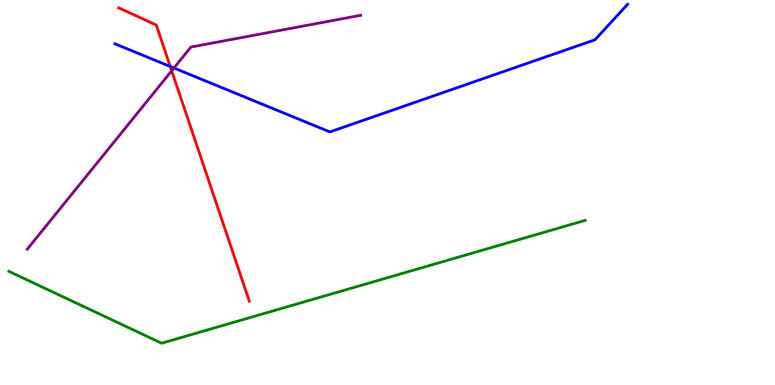[{'lines': ['blue', 'red'], 'intersections': [{'x': 2.2, 'y': 8.27}]}, {'lines': ['green', 'red'], 'intersections': []}, {'lines': ['purple', 'red'], 'intersections': [{'x': 2.22, 'y': 8.16}]}, {'lines': ['blue', 'green'], 'intersections': []}, {'lines': ['blue', 'purple'], 'intersections': [{'x': 2.24, 'y': 8.23}]}, {'lines': ['green', 'purple'], 'intersections': []}]